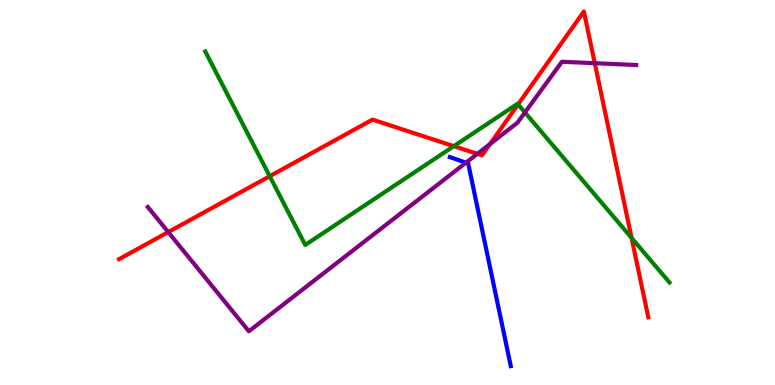[{'lines': ['blue', 'red'], 'intersections': []}, {'lines': ['green', 'red'], 'intersections': [{'x': 3.48, 'y': 5.42}, {'x': 5.86, 'y': 6.2}, {'x': 6.68, 'y': 7.29}, {'x': 8.15, 'y': 3.82}]}, {'lines': ['purple', 'red'], 'intersections': [{'x': 2.17, 'y': 3.97}, {'x': 6.16, 'y': 6.0}, {'x': 6.32, 'y': 6.26}, {'x': 7.67, 'y': 8.36}]}, {'lines': ['blue', 'green'], 'intersections': []}, {'lines': ['blue', 'purple'], 'intersections': [{'x': 6.01, 'y': 5.78}]}, {'lines': ['green', 'purple'], 'intersections': [{'x': 6.77, 'y': 7.08}]}]